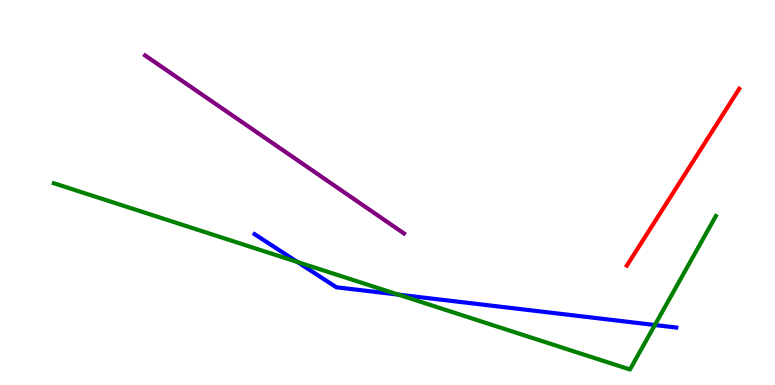[{'lines': ['blue', 'red'], 'intersections': []}, {'lines': ['green', 'red'], 'intersections': []}, {'lines': ['purple', 'red'], 'intersections': []}, {'lines': ['blue', 'green'], 'intersections': [{'x': 3.84, 'y': 3.19}, {'x': 5.14, 'y': 2.35}, {'x': 8.45, 'y': 1.56}]}, {'lines': ['blue', 'purple'], 'intersections': []}, {'lines': ['green', 'purple'], 'intersections': []}]